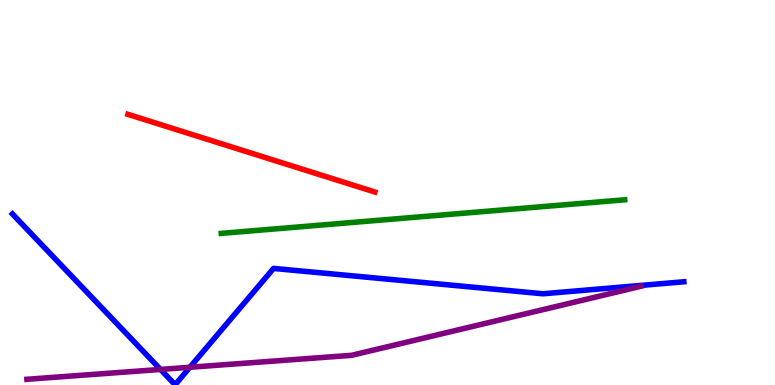[{'lines': ['blue', 'red'], 'intersections': []}, {'lines': ['green', 'red'], 'intersections': []}, {'lines': ['purple', 'red'], 'intersections': []}, {'lines': ['blue', 'green'], 'intersections': []}, {'lines': ['blue', 'purple'], 'intersections': [{'x': 2.07, 'y': 0.404}, {'x': 2.45, 'y': 0.461}]}, {'lines': ['green', 'purple'], 'intersections': []}]